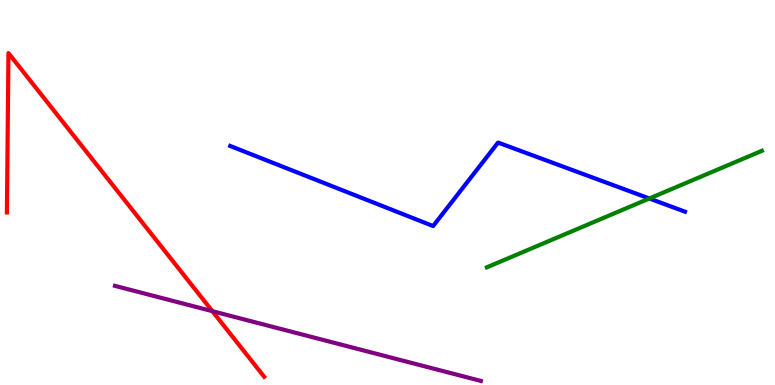[{'lines': ['blue', 'red'], 'intersections': []}, {'lines': ['green', 'red'], 'intersections': []}, {'lines': ['purple', 'red'], 'intersections': [{'x': 2.74, 'y': 1.92}]}, {'lines': ['blue', 'green'], 'intersections': [{'x': 8.38, 'y': 4.84}]}, {'lines': ['blue', 'purple'], 'intersections': []}, {'lines': ['green', 'purple'], 'intersections': []}]